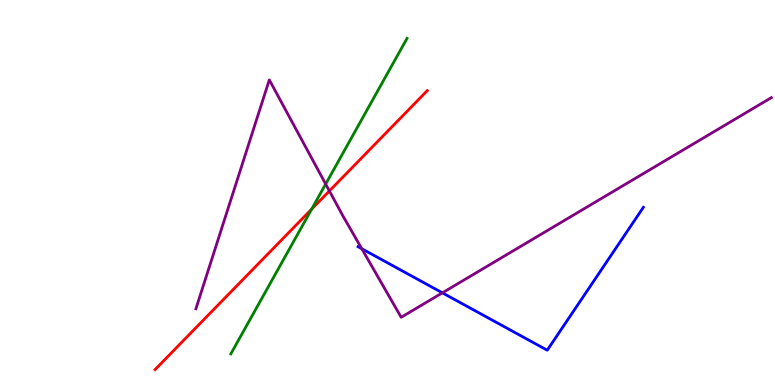[{'lines': ['blue', 'red'], 'intersections': []}, {'lines': ['green', 'red'], 'intersections': [{'x': 4.02, 'y': 4.57}]}, {'lines': ['purple', 'red'], 'intersections': [{'x': 4.25, 'y': 5.04}]}, {'lines': ['blue', 'green'], 'intersections': []}, {'lines': ['blue', 'purple'], 'intersections': [{'x': 4.67, 'y': 3.54}, {'x': 5.71, 'y': 2.39}]}, {'lines': ['green', 'purple'], 'intersections': [{'x': 4.2, 'y': 5.22}]}]